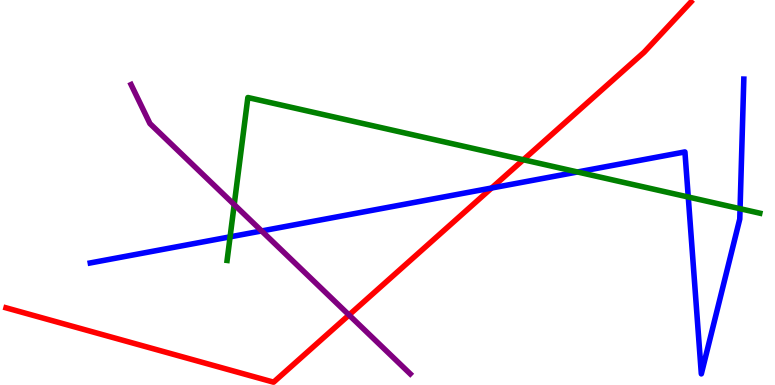[{'lines': ['blue', 'red'], 'intersections': [{'x': 6.34, 'y': 5.12}]}, {'lines': ['green', 'red'], 'intersections': [{'x': 6.75, 'y': 5.85}]}, {'lines': ['purple', 'red'], 'intersections': [{'x': 4.5, 'y': 1.82}]}, {'lines': ['blue', 'green'], 'intersections': [{'x': 2.97, 'y': 3.85}, {'x': 7.45, 'y': 5.53}, {'x': 8.88, 'y': 4.88}, {'x': 9.55, 'y': 4.58}]}, {'lines': ['blue', 'purple'], 'intersections': [{'x': 3.38, 'y': 4.0}]}, {'lines': ['green', 'purple'], 'intersections': [{'x': 3.02, 'y': 4.69}]}]